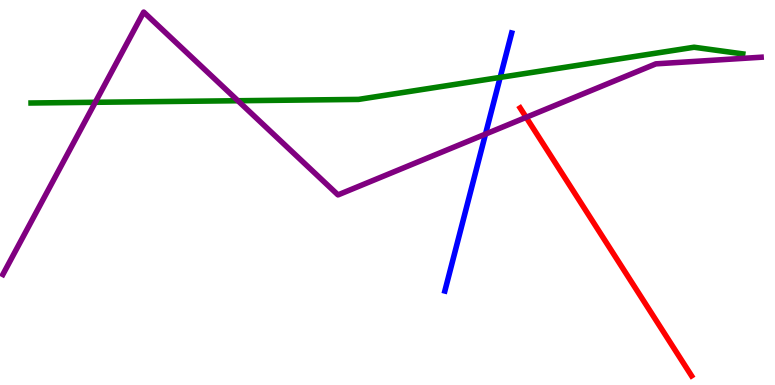[{'lines': ['blue', 'red'], 'intersections': []}, {'lines': ['green', 'red'], 'intersections': []}, {'lines': ['purple', 'red'], 'intersections': [{'x': 6.79, 'y': 6.95}]}, {'lines': ['blue', 'green'], 'intersections': [{'x': 6.45, 'y': 7.99}]}, {'lines': ['blue', 'purple'], 'intersections': [{'x': 6.26, 'y': 6.52}]}, {'lines': ['green', 'purple'], 'intersections': [{'x': 1.23, 'y': 7.34}, {'x': 3.07, 'y': 7.38}]}]